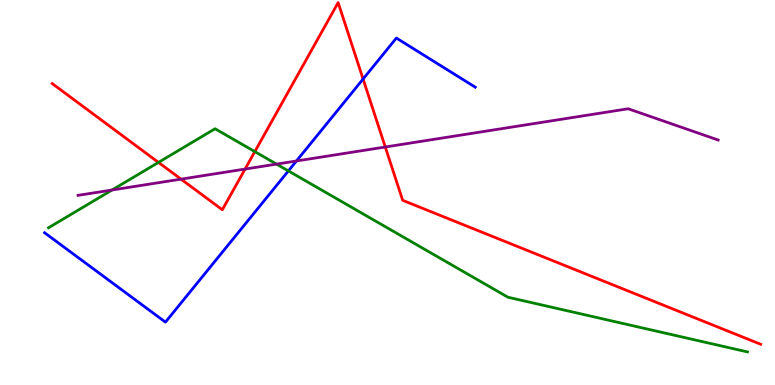[{'lines': ['blue', 'red'], 'intersections': [{'x': 4.68, 'y': 7.95}]}, {'lines': ['green', 'red'], 'intersections': [{'x': 2.04, 'y': 5.78}, {'x': 3.29, 'y': 6.06}]}, {'lines': ['purple', 'red'], 'intersections': [{'x': 2.34, 'y': 5.35}, {'x': 3.16, 'y': 5.61}, {'x': 4.97, 'y': 6.18}]}, {'lines': ['blue', 'green'], 'intersections': [{'x': 3.72, 'y': 5.56}]}, {'lines': ['blue', 'purple'], 'intersections': [{'x': 3.83, 'y': 5.82}]}, {'lines': ['green', 'purple'], 'intersections': [{'x': 1.45, 'y': 5.06}, {'x': 3.57, 'y': 5.74}]}]